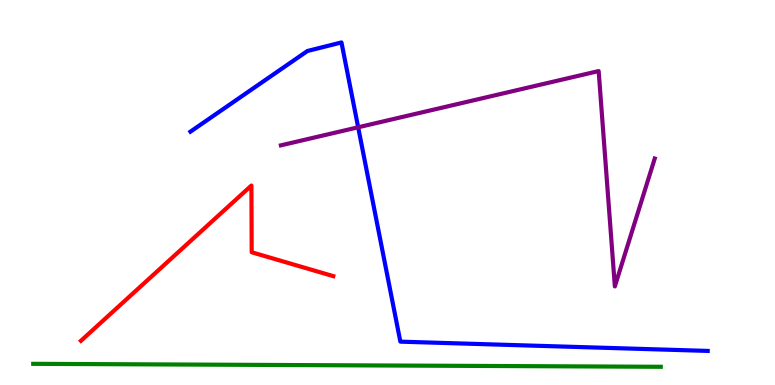[{'lines': ['blue', 'red'], 'intersections': []}, {'lines': ['green', 'red'], 'intersections': []}, {'lines': ['purple', 'red'], 'intersections': []}, {'lines': ['blue', 'green'], 'intersections': []}, {'lines': ['blue', 'purple'], 'intersections': [{'x': 4.62, 'y': 6.69}]}, {'lines': ['green', 'purple'], 'intersections': []}]